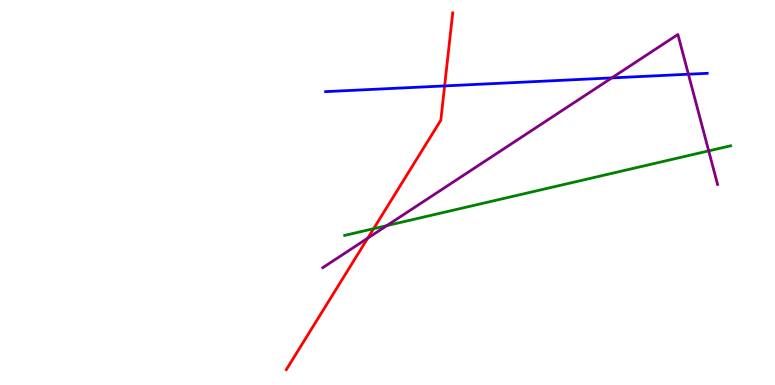[{'lines': ['blue', 'red'], 'intersections': [{'x': 5.74, 'y': 7.77}]}, {'lines': ['green', 'red'], 'intersections': [{'x': 4.82, 'y': 4.06}]}, {'lines': ['purple', 'red'], 'intersections': [{'x': 4.75, 'y': 3.81}]}, {'lines': ['blue', 'green'], 'intersections': []}, {'lines': ['blue', 'purple'], 'intersections': [{'x': 7.89, 'y': 7.98}, {'x': 8.88, 'y': 8.07}]}, {'lines': ['green', 'purple'], 'intersections': [{'x': 4.99, 'y': 4.14}, {'x': 9.14, 'y': 6.08}]}]